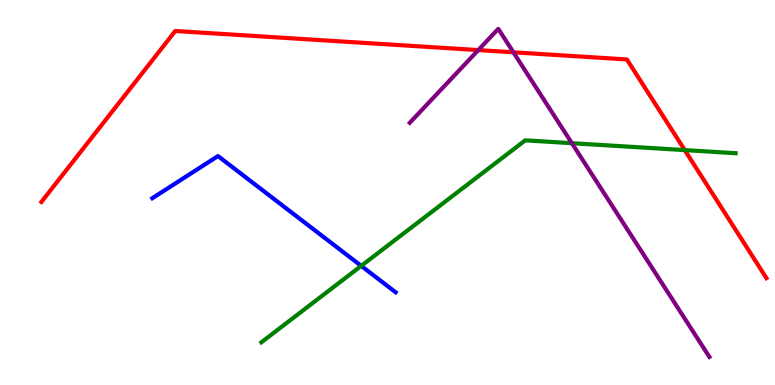[{'lines': ['blue', 'red'], 'intersections': []}, {'lines': ['green', 'red'], 'intersections': [{'x': 8.84, 'y': 6.1}]}, {'lines': ['purple', 'red'], 'intersections': [{'x': 6.17, 'y': 8.7}, {'x': 6.62, 'y': 8.64}]}, {'lines': ['blue', 'green'], 'intersections': [{'x': 4.66, 'y': 3.09}]}, {'lines': ['blue', 'purple'], 'intersections': []}, {'lines': ['green', 'purple'], 'intersections': [{'x': 7.38, 'y': 6.28}]}]